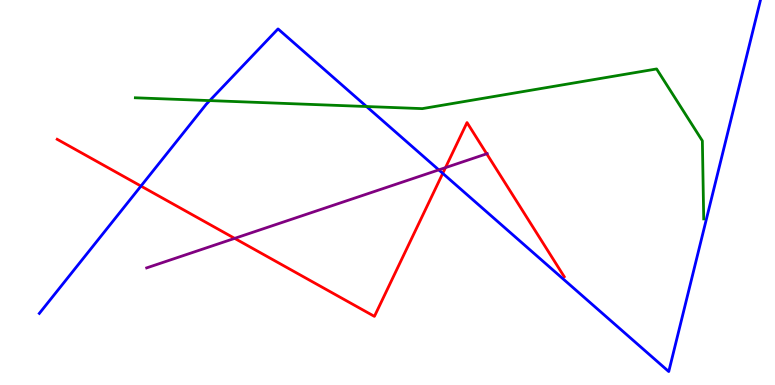[{'lines': ['blue', 'red'], 'intersections': [{'x': 1.82, 'y': 5.17}, {'x': 5.71, 'y': 5.5}]}, {'lines': ['green', 'red'], 'intersections': []}, {'lines': ['purple', 'red'], 'intersections': [{'x': 3.03, 'y': 3.81}, {'x': 5.75, 'y': 5.65}, {'x': 6.28, 'y': 6.01}]}, {'lines': ['blue', 'green'], 'intersections': [{'x': 2.71, 'y': 7.39}, {'x': 4.73, 'y': 7.23}]}, {'lines': ['blue', 'purple'], 'intersections': [{'x': 5.66, 'y': 5.59}]}, {'lines': ['green', 'purple'], 'intersections': []}]